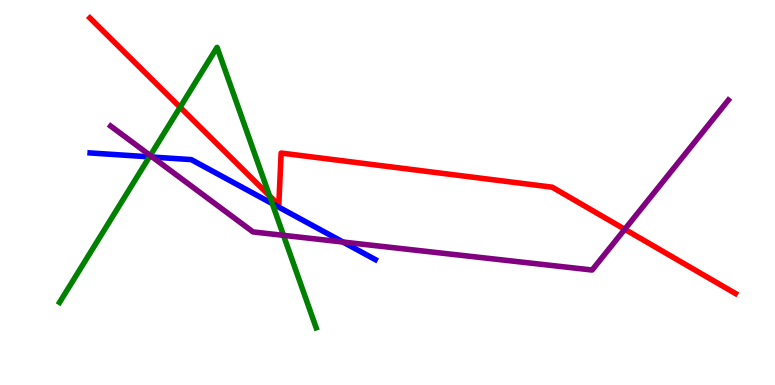[{'lines': ['blue', 'red'], 'intersections': []}, {'lines': ['green', 'red'], 'intersections': [{'x': 2.32, 'y': 7.21}, {'x': 3.48, 'y': 4.91}]}, {'lines': ['purple', 'red'], 'intersections': [{'x': 8.06, 'y': 4.04}]}, {'lines': ['blue', 'green'], 'intersections': [{'x': 1.93, 'y': 5.93}, {'x': 3.51, 'y': 4.71}]}, {'lines': ['blue', 'purple'], 'intersections': [{'x': 1.97, 'y': 5.92}, {'x': 4.43, 'y': 3.71}]}, {'lines': ['green', 'purple'], 'intersections': [{'x': 1.94, 'y': 5.96}, {'x': 3.66, 'y': 3.89}]}]